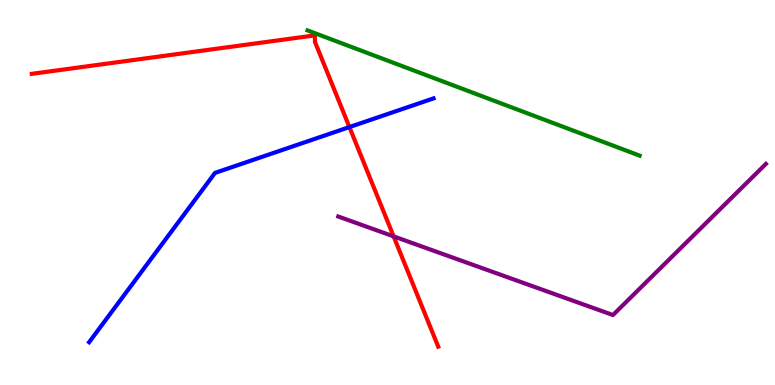[{'lines': ['blue', 'red'], 'intersections': [{'x': 4.51, 'y': 6.7}]}, {'lines': ['green', 'red'], 'intersections': []}, {'lines': ['purple', 'red'], 'intersections': [{'x': 5.08, 'y': 3.86}]}, {'lines': ['blue', 'green'], 'intersections': []}, {'lines': ['blue', 'purple'], 'intersections': []}, {'lines': ['green', 'purple'], 'intersections': []}]